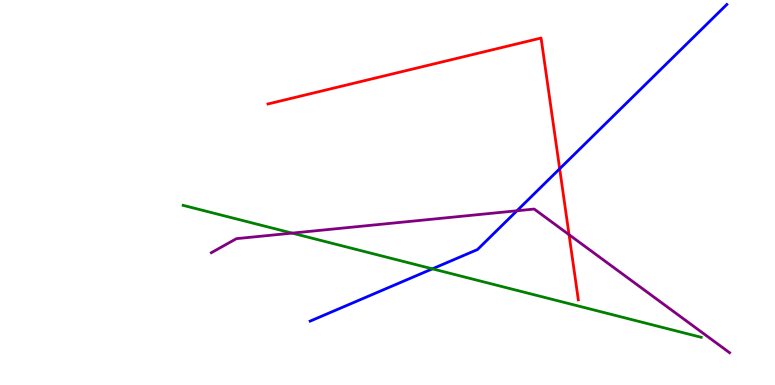[{'lines': ['blue', 'red'], 'intersections': [{'x': 7.22, 'y': 5.62}]}, {'lines': ['green', 'red'], 'intersections': []}, {'lines': ['purple', 'red'], 'intersections': [{'x': 7.34, 'y': 3.9}]}, {'lines': ['blue', 'green'], 'intersections': [{'x': 5.58, 'y': 3.02}]}, {'lines': ['blue', 'purple'], 'intersections': [{'x': 6.67, 'y': 4.53}]}, {'lines': ['green', 'purple'], 'intersections': [{'x': 3.77, 'y': 3.94}]}]